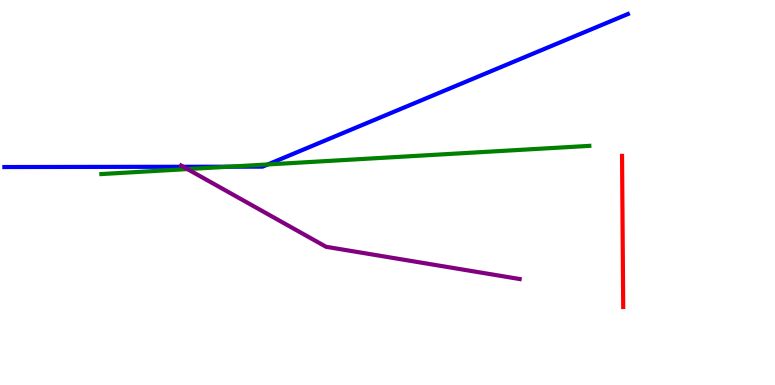[{'lines': ['blue', 'red'], 'intersections': []}, {'lines': ['green', 'red'], 'intersections': []}, {'lines': ['purple', 'red'], 'intersections': []}, {'lines': ['blue', 'green'], 'intersections': [{'x': 2.95, 'y': 5.67}, {'x': 3.46, 'y': 5.73}]}, {'lines': ['blue', 'purple'], 'intersections': [{'x': 2.36, 'y': 5.67}]}, {'lines': ['green', 'purple'], 'intersections': [{'x': 2.42, 'y': 5.61}]}]